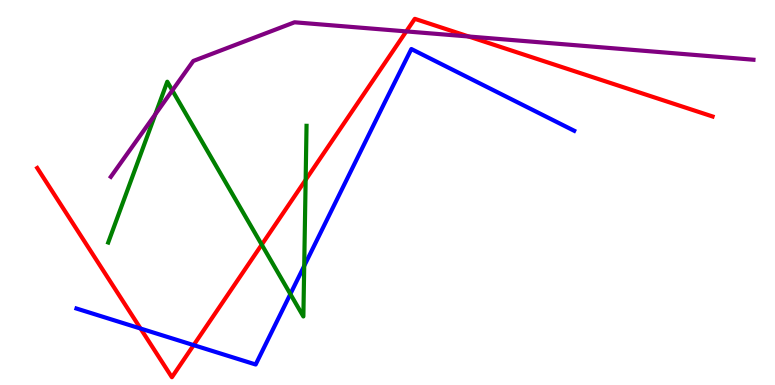[{'lines': ['blue', 'red'], 'intersections': [{'x': 1.81, 'y': 1.47}, {'x': 2.5, 'y': 1.04}]}, {'lines': ['green', 'red'], 'intersections': [{'x': 3.38, 'y': 3.65}, {'x': 3.94, 'y': 5.33}]}, {'lines': ['purple', 'red'], 'intersections': [{'x': 5.24, 'y': 9.18}, {'x': 6.05, 'y': 9.05}]}, {'lines': ['blue', 'green'], 'intersections': [{'x': 3.75, 'y': 2.36}, {'x': 3.93, 'y': 3.09}]}, {'lines': ['blue', 'purple'], 'intersections': []}, {'lines': ['green', 'purple'], 'intersections': [{'x': 2.0, 'y': 7.03}, {'x': 2.22, 'y': 7.65}]}]